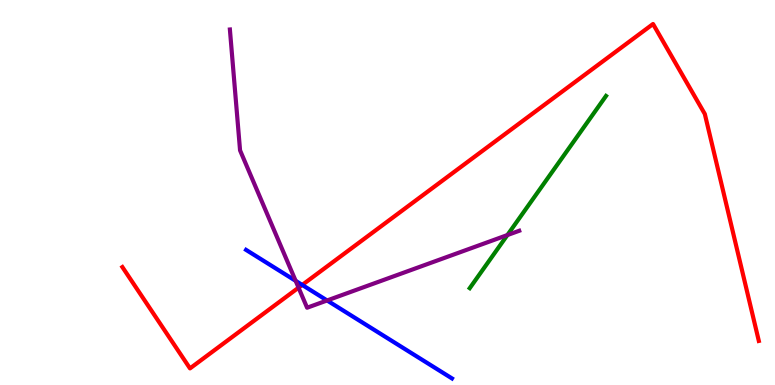[{'lines': ['blue', 'red'], 'intersections': [{'x': 3.9, 'y': 2.6}]}, {'lines': ['green', 'red'], 'intersections': []}, {'lines': ['purple', 'red'], 'intersections': [{'x': 3.85, 'y': 2.53}]}, {'lines': ['blue', 'green'], 'intersections': []}, {'lines': ['blue', 'purple'], 'intersections': [{'x': 3.81, 'y': 2.71}, {'x': 4.22, 'y': 2.2}]}, {'lines': ['green', 'purple'], 'intersections': [{'x': 6.55, 'y': 3.89}]}]